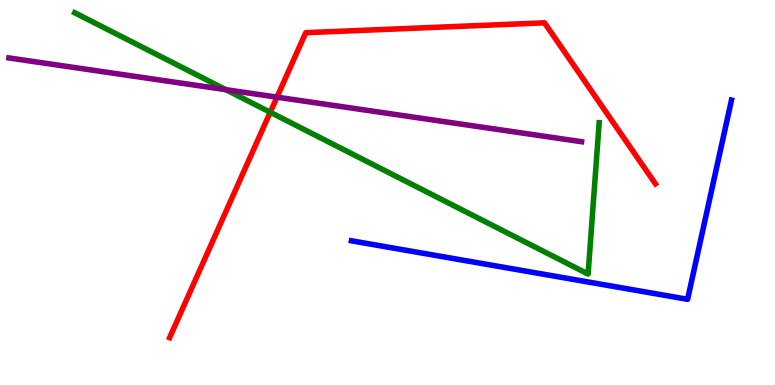[{'lines': ['blue', 'red'], 'intersections': []}, {'lines': ['green', 'red'], 'intersections': [{'x': 3.49, 'y': 7.08}]}, {'lines': ['purple', 'red'], 'intersections': [{'x': 3.57, 'y': 7.48}]}, {'lines': ['blue', 'green'], 'intersections': []}, {'lines': ['blue', 'purple'], 'intersections': []}, {'lines': ['green', 'purple'], 'intersections': [{'x': 2.91, 'y': 7.67}]}]